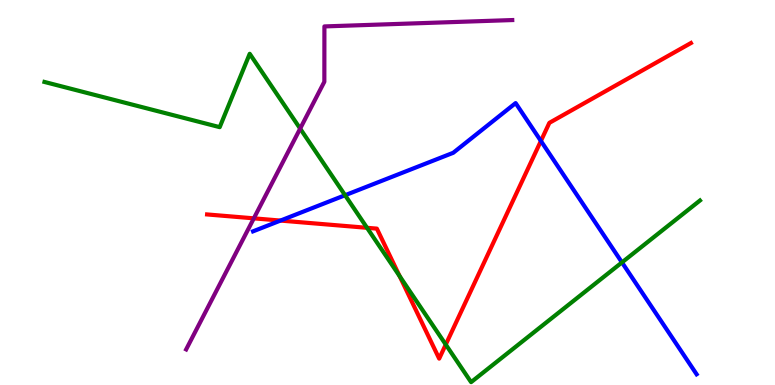[{'lines': ['blue', 'red'], 'intersections': [{'x': 3.62, 'y': 4.27}, {'x': 6.98, 'y': 6.34}]}, {'lines': ['green', 'red'], 'intersections': [{'x': 4.74, 'y': 4.08}, {'x': 5.16, 'y': 2.83}, {'x': 5.75, 'y': 1.05}]}, {'lines': ['purple', 'red'], 'intersections': [{'x': 3.28, 'y': 4.33}]}, {'lines': ['blue', 'green'], 'intersections': [{'x': 4.45, 'y': 4.93}, {'x': 8.03, 'y': 3.18}]}, {'lines': ['blue', 'purple'], 'intersections': []}, {'lines': ['green', 'purple'], 'intersections': [{'x': 3.87, 'y': 6.66}]}]